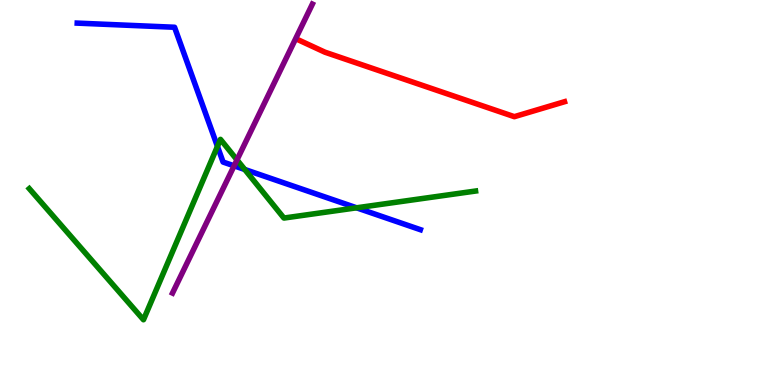[{'lines': ['blue', 'red'], 'intersections': []}, {'lines': ['green', 'red'], 'intersections': []}, {'lines': ['purple', 'red'], 'intersections': []}, {'lines': ['blue', 'green'], 'intersections': [{'x': 2.81, 'y': 6.2}, {'x': 3.16, 'y': 5.6}, {'x': 4.6, 'y': 4.6}]}, {'lines': ['blue', 'purple'], 'intersections': [{'x': 3.02, 'y': 5.69}]}, {'lines': ['green', 'purple'], 'intersections': [{'x': 3.06, 'y': 5.85}]}]